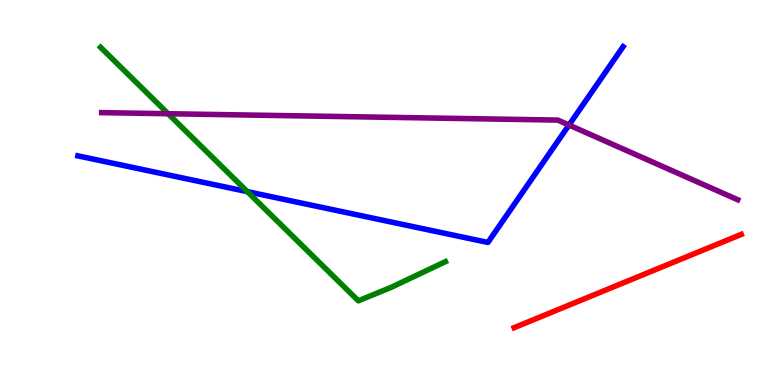[{'lines': ['blue', 'red'], 'intersections': []}, {'lines': ['green', 'red'], 'intersections': []}, {'lines': ['purple', 'red'], 'intersections': []}, {'lines': ['blue', 'green'], 'intersections': [{'x': 3.19, 'y': 5.02}]}, {'lines': ['blue', 'purple'], 'intersections': [{'x': 7.34, 'y': 6.75}]}, {'lines': ['green', 'purple'], 'intersections': [{'x': 2.17, 'y': 7.05}]}]